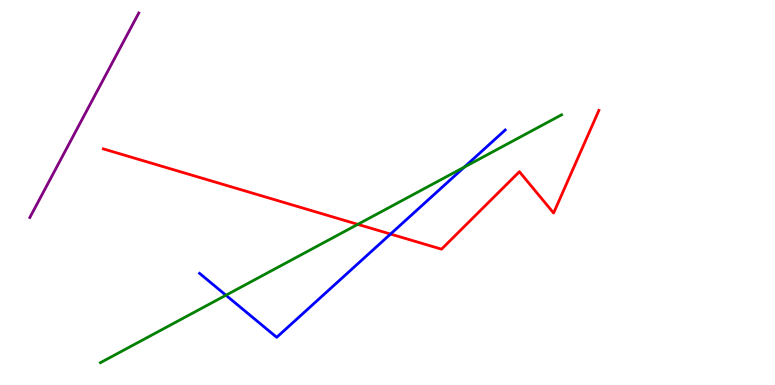[{'lines': ['blue', 'red'], 'intersections': [{'x': 5.04, 'y': 3.92}]}, {'lines': ['green', 'red'], 'intersections': [{'x': 4.62, 'y': 4.17}]}, {'lines': ['purple', 'red'], 'intersections': []}, {'lines': ['blue', 'green'], 'intersections': [{'x': 2.92, 'y': 2.33}, {'x': 5.99, 'y': 5.66}]}, {'lines': ['blue', 'purple'], 'intersections': []}, {'lines': ['green', 'purple'], 'intersections': []}]